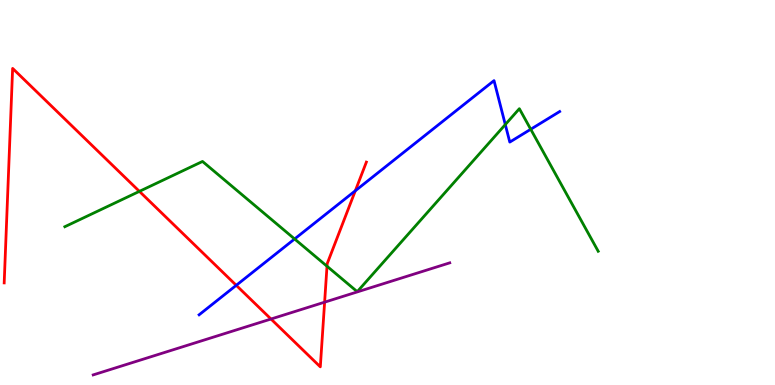[{'lines': ['blue', 'red'], 'intersections': [{'x': 3.05, 'y': 2.59}, {'x': 4.58, 'y': 5.05}]}, {'lines': ['green', 'red'], 'intersections': [{'x': 1.8, 'y': 5.03}, {'x': 4.22, 'y': 3.08}]}, {'lines': ['purple', 'red'], 'intersections': [{'x': 3.5, 'y': 1.71}, {'x': 4.19, 'y': 2.15}]}, {'lines': ['blue', 'green'], 'intersections': [{'x': 3.8, 'y': 3.79}, {'x': 6.52, 'y': 6.76}, {'x': 6.85, 'y': 6.64}]}, {'lines': ['blue', 'purple'], 'intersections': []}, {'lines': ['green', 'purple'], 'intersections': []}]